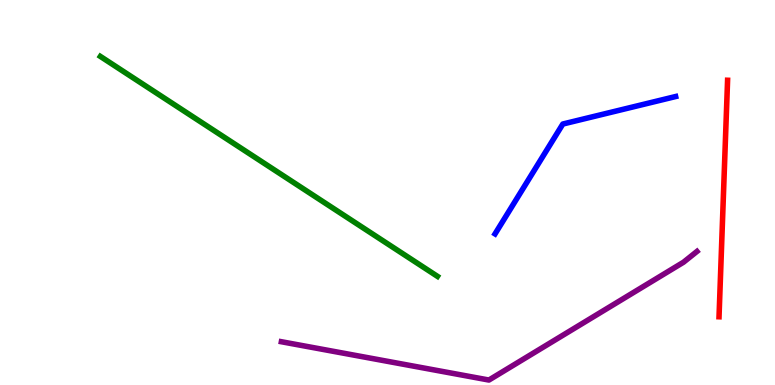[{'lines': ['blue', 'red'], 'intersections': []}, {'lines': ['green', 'red'], 'intersections': []}, {'lines': ['purple', 'red'], 'intersections': []}, {'lines': ['blue', 'green'], 'intersections': []}, {'lines': ['blue', 'purple'], 'intersections': []}, {'lines': ['green', 'purple'], 'intersections': []}]